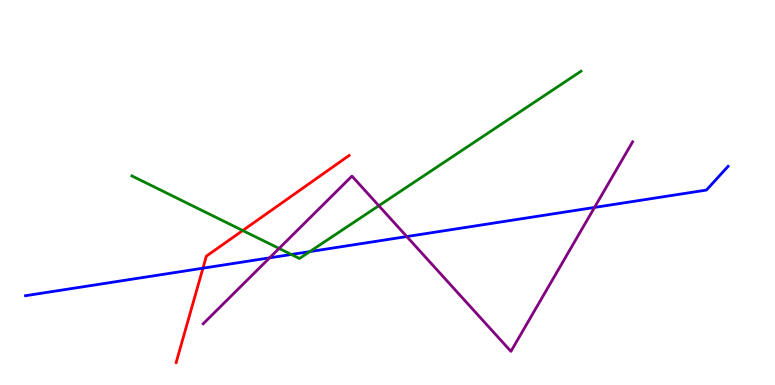[{'lines': ['blue', 'red'], 'intersections': [{'x': 2.62, 'y': 3.03}]}, {'lines': ['green', 'red'], 'intersections': [{'x': 3.13, 'y': 4.01}]}, {'lines': ['purple', 'red'], 'intersections': []}, {'lines': ['blue', 'green'], 'intersections': [{'x': 3.76, 'y': 3.39}, {'x': 4.0, 'y': 3.46}]}, {'lines': ['blue', 'purple'], 'intersections': [{'x': 3.48, 'y': 3.3}, {'x': 5.25, 'y': 3.86}, {'x': 7.67, 'y': 4.61}]}, {'lines': ['green', 'purple'], 'intersections': [{'x': 3.6, 'y': 3.55}, {'x': 4.89, 'y': 4.66}]}]